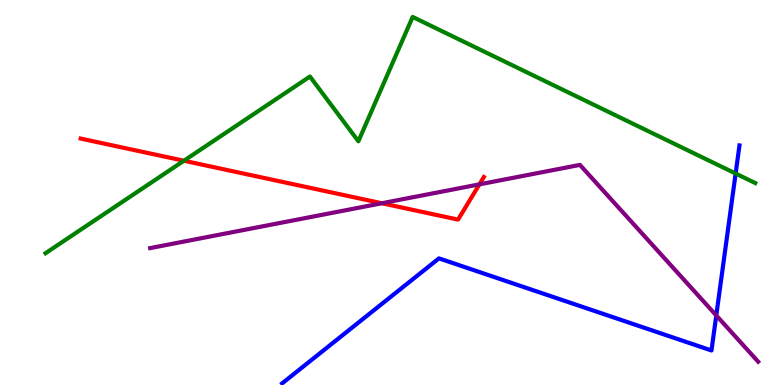[{'lines': ['blue', 'red'], 'intersections': []}, {'lines': ['green', 'red'], 'intersections': [{'x': 2.37, 'y': 5.82}]}, {'lines': ['purple', 'red'], 'intersections': [{'x': 4.93, 'y': 4.72}, {'x': 6.19, 'y': 5.21}]}, {'lines': ['blue', 'green'], 'intersections': [{'x': 9.49, 'y': 5.49}]}, {'lines': ['blue', 'purple'], 'intersections': [{'x': 9.24, 'y': 1.81}]}, {'lines': ['green', 'purple'], 'intersections': []}]